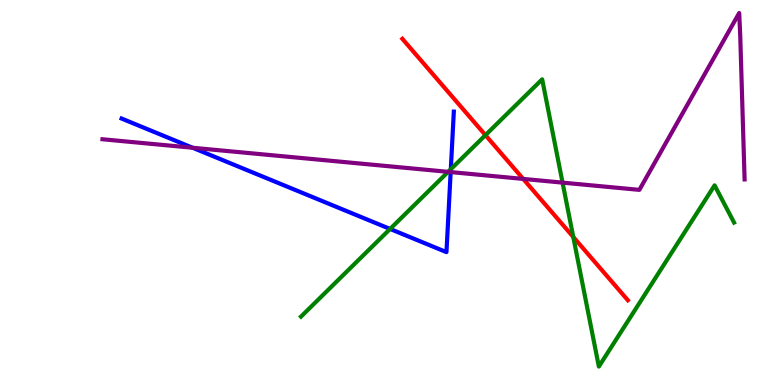[{'lines': ['blue', 'red'], 'intersections': []}, {'lines': ['green', 'red'], 'intersections': [{'x': 6.26, 'y': 6.49}, {'x': 7.4, 'y': 3.84}]}, {'lines': ['purple', 'red'], 'intersections': [{'x': 6.75, 'y': 5.35}]}, {'lines': ['blue', 'green'], 'intersections': [{'x': 5.03, 'y': 4.05}, {'x': 5.82, 'y': 5.6}]}, {'lines': ['blue', 'purple'], 'intersections': [{'x': 2.49, 'y': 6.16}, {'x': 5.81, 'y': 5.53}]}, {'lines': ['green', 'purple'], 'intersections': [{'x': 5.78, 'y': 5.54}, {'x': 7.26, 'y': 5.26}]}]